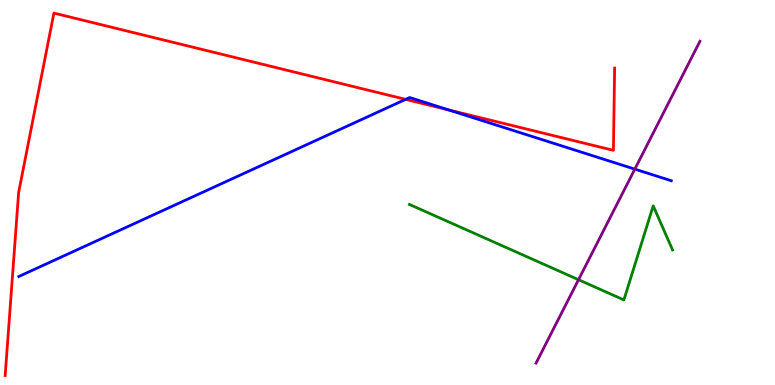[{'lines': ['blue', 'red'], 'intersections': [{'x': 5.23, 'y': 7.42}, {'x': 5.79, 'y': 7.14}]}, {'lines': ['green', 'red'], 'intersections': []}, {'lines': ['purple', 'red'], 'intersections': []}, {'lines': ['blue', 'green'], 'intersections': []}, {'lines': ['blue', 'purple'], 'intersections': [{'x': 8.19, 'y': 5.61}]}, {'lines': ['green', 'purple'], 'intersections': [{'x': 7.46, 'y': 2.73}]}]